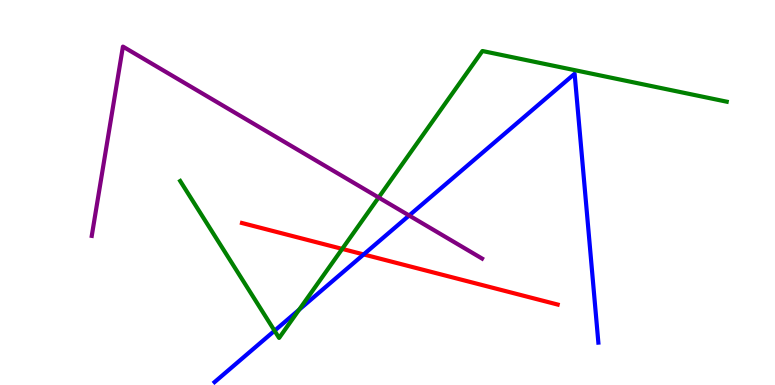[{'lines': ['blue', 'red'], 'intersections': [{'x': 4.69, 'y': 3.39}]}, {'lines': ['green', 'red'], 'intersections': [{'x': 4.42, 'y': 3.54}]}, {'lines': ['purple', 'red'], 'intersections': []}, {'lines': ['blue', 'green'], 'intersections': [{'x': 3.54, 'y': 1.41}, {'x': 3.86, 'y': 1.96}]}, {'lines': ['blue', 'purple'], 'intersections': [{'x': 5.28, 'y': 4.4}]}, {'lines': ['green', 'purple'], 'intersections': [{'x': 4.89, 'y': 4.87}]}]